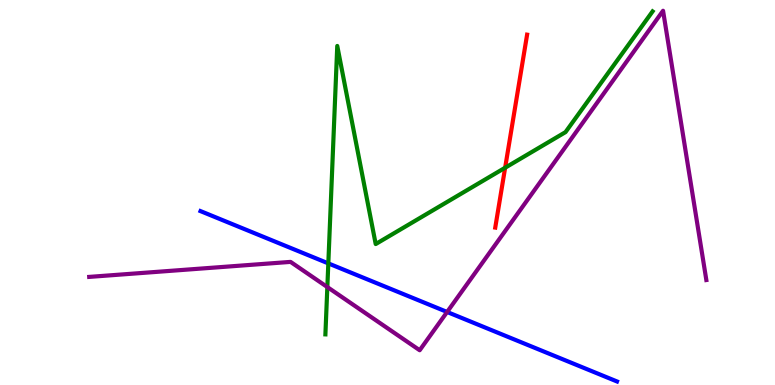[{'lines': ['blue', 'red'], 'intersections': []}, {'lines': ['green', 'red'], 'intersections': [{'x': 6.52, 'y': 5.64}]}, {'lines': ['purple', 'red'], 'intersections': []}, {'lines': ['blue', 'green'], 'intersections': [{'x': 4.24, 'y': 3.16}]}, {'lines': ['blue', 'purple'], 'intersections': [{'x': 5.77, 'y': 1.9}]}, {'lines': ['green', 'purple'], 'intersections': [{'x': 4.22, 'y': 2.54}]}]